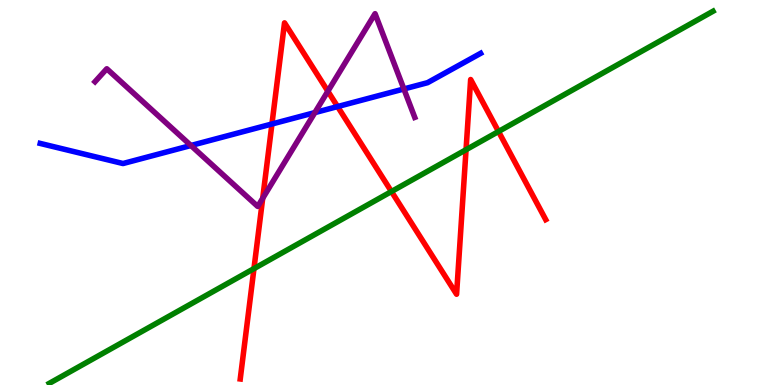[{'lines': ['blue', 'red'], 'intersections': [{'x': 3.51, 'y': 6.78}, {'x': 4.36, 'y': 7.23}]}, {'lines': ['green', 'red'], 'intersections': [{'x': 3.28, 'y': 3.02}, {'x': 5.05, 'y': 5.03}, {'x': 6.01, 'y': 6.11}, {'x': 6.43, 'y': 6.58}]}, {'lines': ['purple', 'red'], 'intersections': [{'x': 3.39, 'y': 4.85}, {'x': 4.23, 'y': 7.63}]}, {'lines': ['blue', 'green'], 'intersections': []}, {'lines': ['blue', 'purple'], 'intersections': [{'x': 2.46, 'y': 6.22}, {'x': 4.06, 'y': 7.08}, {'x': 5.21, 'y': 7.69}]}, {'lines': ['green', 'purple'], 'intersections': []}]